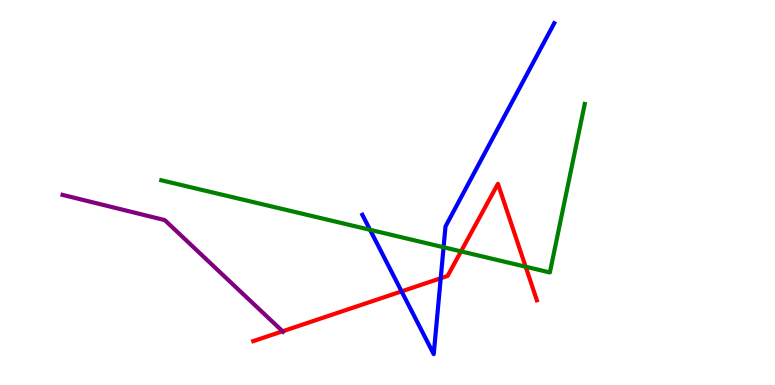[{'lines': ['blue', 'red'], 'intersections': [{'x': 5.18, 'y': 2.43}, {'x': 5.69, 'y': 2.77}]}, {'lines': ['green', 'red'], 'intersections': [{'x': 5.95, 'y': 3.47}, {'x': 6.78, 'y': 3.07}]}, {'lines': ['purple', 'red'], 'intersections': [{'x': 3.65, 'y': 1.4}]}, {'lines': ['blue', 'green'], 'intersections': [{'x': 4.77, 'y': 4.03}, {'x': 5.72, 'y': 3.58}]}, {'lines': ['blue', 'purple'], 'intersections': []}, {'lines': ['green', 'purple'], 'intersections': []}]